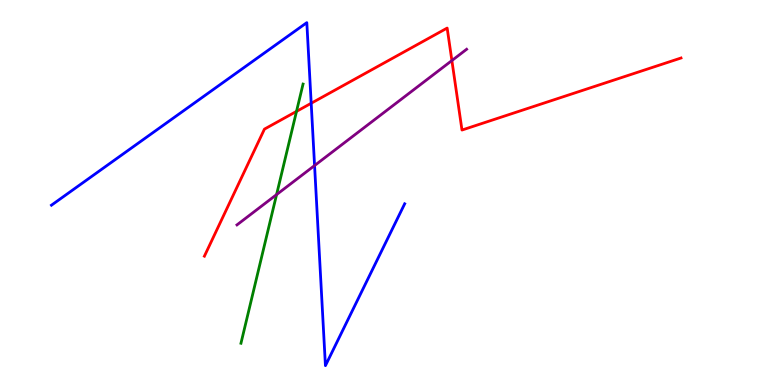[{'lines': ['blue', 'red'], 'intersections': [{'x': 4.02, 'y': 7.32}]}, {'lines': ['green', 'red'], 'intersections': [{'x': 3.83, 'y': 7.11}]}, {'lines': ['purple', 'red'], 'intersections': [{'x': 5.83, 'y': 8.43}]}, {'lines': ['blue', 'green'], 'intersections': []}, {'lines': ['blue', 'purple'], 'intersections': [{'x': 4.06, 'y': 5.7}]}, {'lines': ['green', 'purple'], 'intersections': [{'x': 3.57, 'y': 4.95}]}]